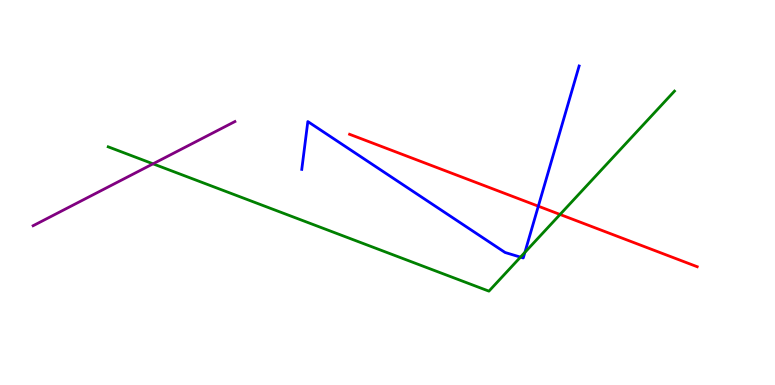[{'lines': ['blue', 'red'], 'intersections': [{'x': 6.95, 'y': 4.64}]}, {'lines': ['green', 'red'], 'intersections': [{'x': 7.23, 'y': 4.43}]}, {'lines': ['purple', 'red'], 'intersections': []}, {'lines': ['blue', 'green'], 'intersections': [{'x': 6.72, 'y': 3.32}, {'x': 6.77, 'y': 3.44}]}, {'lines': ['blue', 'purple'], 'intersections': []}, {'lines': ['green', 'purple'], 'intersections': [{'x': 1.97, 'y': 5.74}]}]